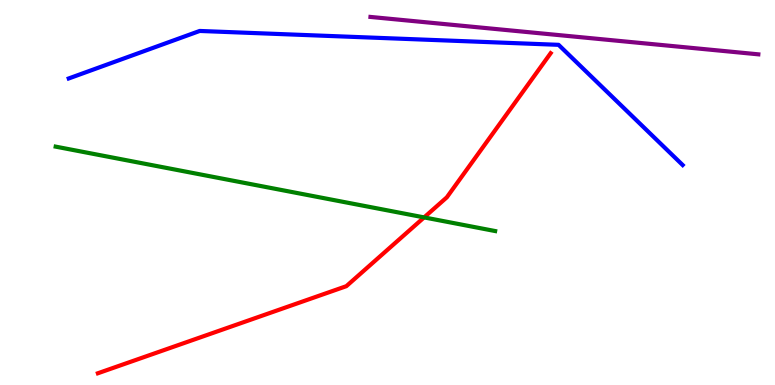[{'lines': ['blue', 'red'], 'intersections': []}, {'lines': ['green', 'red'], 'intersections': [{'x': 5.47, 'y': 4.35}]}, {'lines': ['purple', 'red'], 'intersections': []}, {'lines': ['blue', 'green'], 'intersections': []}, {'lines': ['blue', 'purple'], 'intersections': []}, {'lines': ['green', 'purple'], 'intersections': []}]